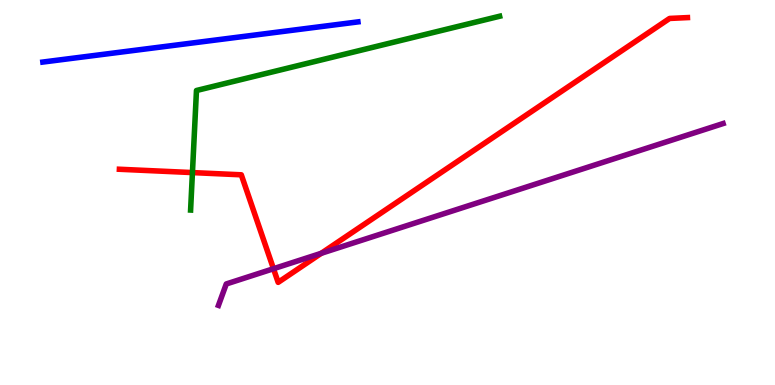[{'lines': ['blue', 'red'], 'intersections': []}, {'lines': ['green', 'red'], 'intersections': [{'x': 2.48, 'y': 5.52}]}, {'lines': ['purple', 'red'], 'intersections': [{'x': 3.53, 'y': 3.02}, {'x': 4.15, 'y': 3.42}]}, {'lines': ['blue', 'green'], 'intersections': []}, {'lines': ['blue', 'purple'], 'intersections': []}, {'lines': ['green', 'purple'], 'intersections': []}]